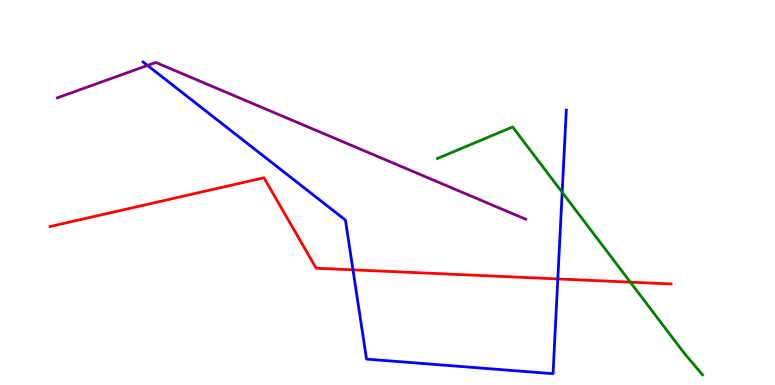[{'lines': ['blue', 'red'], 'intersections': [{'x': 4.55, 'y': 2.99}, {'x': 7.2, 'y': 2.75}]}, {'lines': ['green', 'red'], 'intersections': [{'x': 8.13, 'y': 2.67}]}, {'lines': ['purple', 'red'], 'intersections': []}, {'lines': ['blue', 'green'], 'intersections': [{'x': 7.25, 'y': 5.01}]}, {'lines': ['blue', 'purple'], 'intersections': [{'x': 1.9, 'y': 8.3}]}, {'lines': ['green', 'purple'], 'intersections': []}]